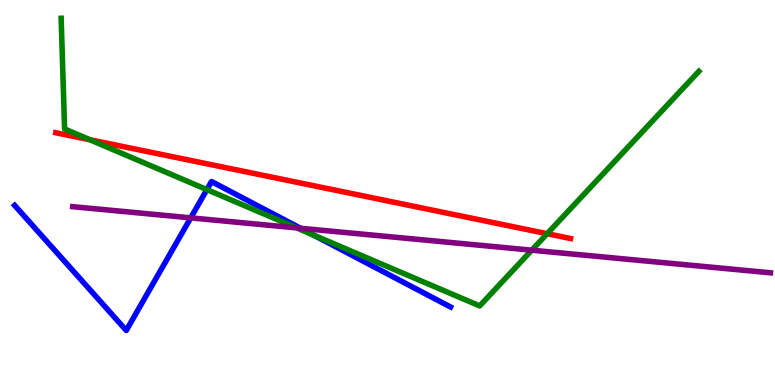[{'lines': ['blue', 'red'], 'intersections': []}, {'lines': ['green', 'red'], 'intersections': [{'x': 1.16, 'y': 6.37}, {'x': 7.06, 'y': 3.93}]}, {'lines': ['purple', 'red'], 'intersections': []}, {'lines': ['blue', 'green'], 'intersections': [{'x': 2.67, 'y': 5.08}, {'x': 4.04, 'y': 3.9}]}, {'lines': ['blue', 'purple'], 'intersections': [{'x': 2.46, 'y': 4.34}, {'x': 3.88, 'y': 4.07}]}, {'lines': ['green', 'purple'], 'intersections': [{'x': 3.83, 'y': 4.08}, {'x': 6.86, 'y': 3.5}]}]